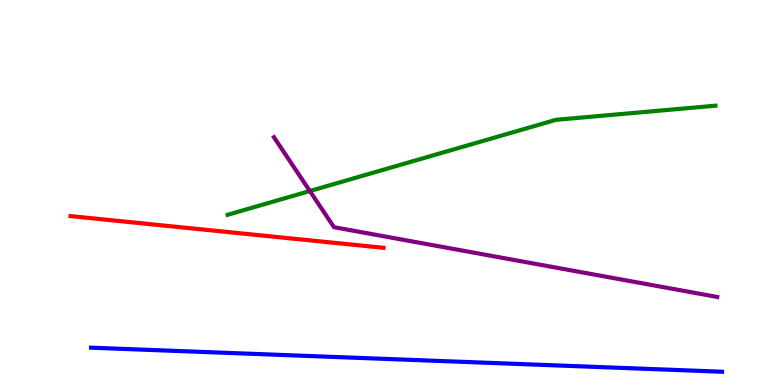[{'lines': ['blue', 'red'], 'intersections': []}, {'lines': ['green', 'red'], 'intersections': []}, {'lines': ['purple', 'red'], 'intersections': []}, {'lines': ['blue', 'green'], 'intersections': []}, {'lines': ['blue', 'purple'], 'intersections': []}, {'lines': ['green', 'purple'], 'intersections': [{'x': 4.0, 'y': 5.04}]}]